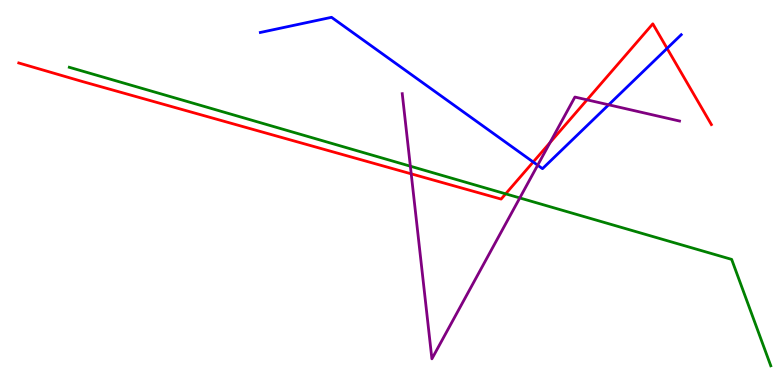[{'lines': ['blue', 'red'], 'intersections': [{'x': 6.88, 'y': 5.79}, {'x': 8.61, 'y': 8.74}]}, {'lines': ['green', 'red'], 'intersections': [{'x': 6.52, 'y': 4.97}]}, {'lines': ['purple', 'red'], 'intersections': [{'x': 5.31, 'y': 5.48}, {'x': 7.1, 'y': 6.3}, {'x': 7.57, 'y': 7.41}]}, {'lines': ['blue', 'green'], 'intersections': []}, {'lines': ['blue', 'purple'], 'intersections': [{'x': 6.94, 'y': 5.71}, {'x': 7.85, 'y': 7.28}]}, {'lines': ['green', 'purple'], 'intersections': [{'x': 5.29, 'y': 5.68}, {'x': 6.71, 'y': 4.86}]}]